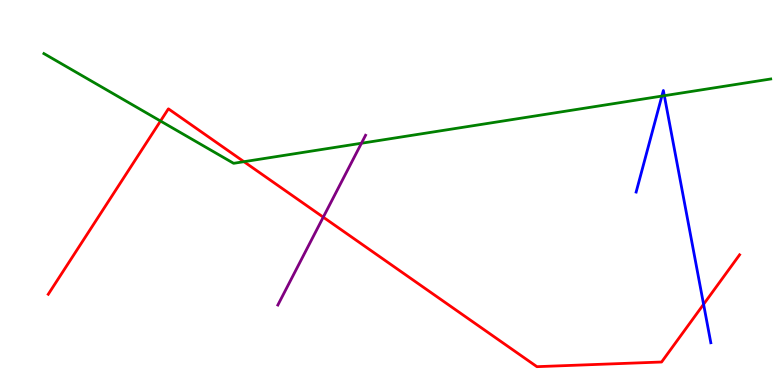[{'lines': ['blue', 'red'], 'intersections': [{'x': 9.08, 'y': 2.1}]}, {'lines': ['green', 'red'], 'intersections': [{'x': 2.07, 'y': 6.86}, {'x': 3.15, 'y': 5.8}]}, {'lines': ['purple', 'red'], 'intersections': [{'x': 4.17, 'y': 4.36}]}, {'lines': ['blue', 'green'], 'intersections': [{'x': 8.54, 'y': 7.5}, {'x': 8.57, 'y': 7.51}]}, {'lines': ['blue', 'purple'], 'intersections': []}, {'lines': ['green', 'purple'], 'intersections': [{'x': 4.66, 'y': 6.28}]}]